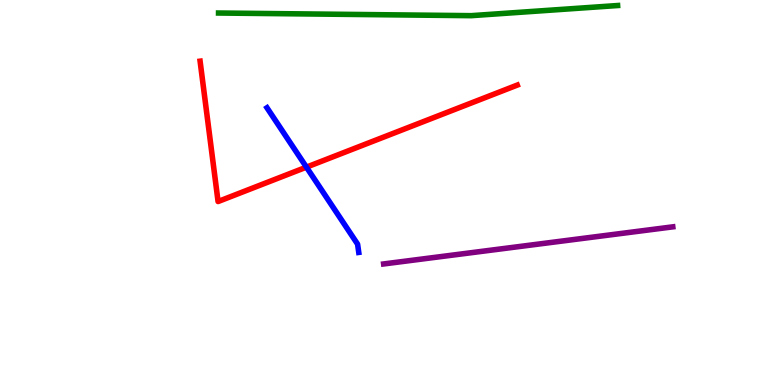[{'lines': ['blue', 'red'], 'intersections': [{'x': 3.95, 'y': 5.66}]}, {'lines': ['green', 'red'], 'intersections': []}, {'lines': ['purple', 'red'], 'intersections': []}, {'lines': ['blue', 'green'], 'intersections': []}, {'lines': ['blue', 'purple'], 'intersections': []}, {'lines': ['green', 'purple'], 'intersections': []}]